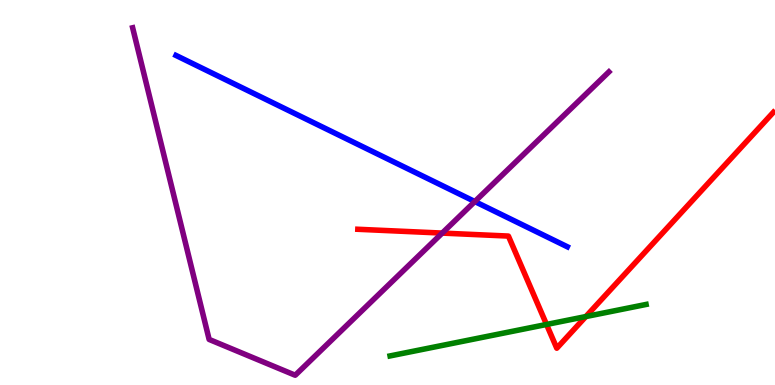[{'lines': ['blue', 'red'], 'intersections': []}, {'lines': ['green', 'red'], 'intersections': [{'x': 7.05, 'y': 1.57}, {'x': 7.56, 'y': 1.78}]}, {'lines': ['purple', 'red'], 'intersections': [{'x': 5.71, 'y': 3.95}]}, {'lines': ['blue', 'green'], 'intersections': []}, {'lines': ['blue', 'purple'], 'intersections': [{'x': 6.13, 'y': 4.77}]}, {'lines': ['green', 'purple'], 'intersections': []}]